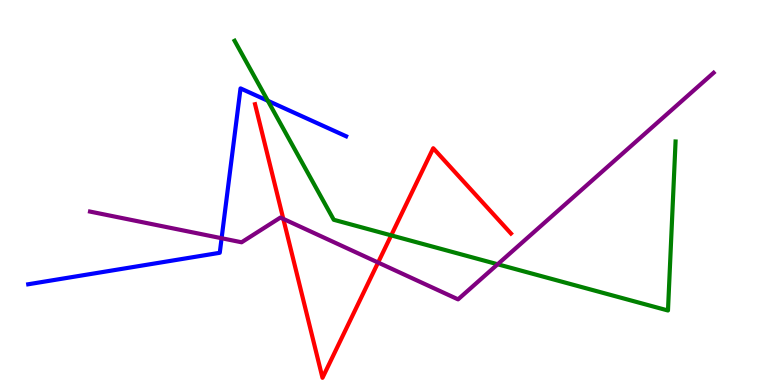[{'lines': ['blue', 'red'], 'intersections': []}, {'lines': ['green', 'red'], 'intersections': [{'x': 5.05, 'y': 3.89}]}, {'lines': ['purple', 'red'], 'intersections': [{'x': 3.66, 'y': 4.31}, {'x': 4.88, 'y': 3.18}]}, {'lines': ['blue', 'green'], 'intersections': [{'x': 3.46, 'y': 7.38}]}, {'lines': ['blue', 'purple'], 'intersections': [{'x': 2.86, 'y': 3.81}]}, {'lines': ['green', 'purple'], 'intersections': [{'x': 6.42, 'y': 3.14}]}]